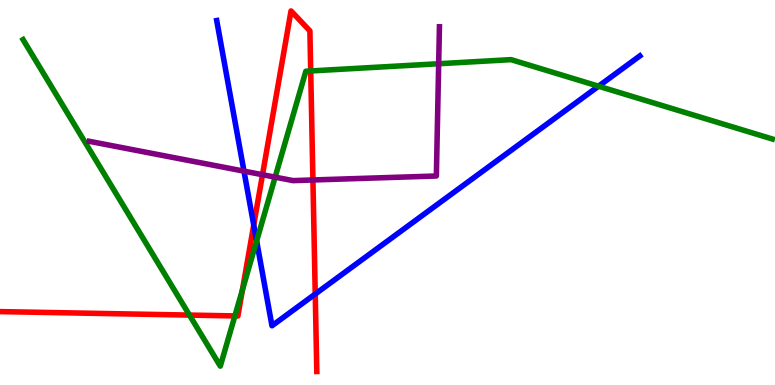[{'lines': ['blue', 'red'], 'intersections': [{'x': 3.27, 'y': 4.16}, {'x': 4.07, 'y': 2.36}]}, {'lines': ['green', 'red'], 'intersections': [{'x': 2.44, 'y': 1.82}, {'x': 3.03, 'y': 1.79}, {'x': 3.13, 'y': 2.47}, {'x': 4.01, 'y': 8.16}]}, {'lines': ['purple', 'red'], 'intersections': [{'x': 3.39, 'y': 5.46}, {'x': 4.04, 'y': 5.33}]}, {'lines': ['blue', 'green'], 'intersections': [{'x': 3.31, 'y': 3.74}, {'x': 7.72, 'y': 7.76}]}, {'lines': ['blue', 'purple'], 'intersections': [{'x': 3.15, 'y': 5.55}]}, {'lines': ['green', 'purple'], 'intersections': [{'x': 3.55, 'y': 5.4}, {'x': 5.66, 'y': 8.34}]}]